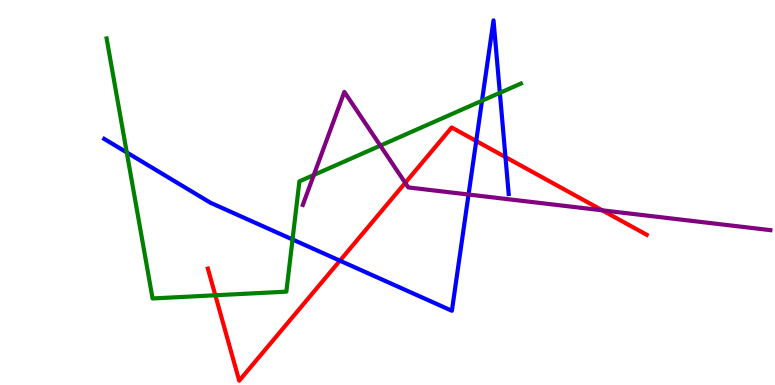[{'lines': ['blue', 'red'], 'intersections': [{'x': 4.39, 'y': 3.23}, {'x': 6.14, 'y': 6.34}, {'x': 6.52, 'y': 5.92}]}, {'lines': ['green', 'red'], 'intersections': [{'x': 2.78, 'y': 2.33}]}, {'lines': ['purple', 'red'], 'intersections': [{'x': 5.23, 'y': 5.25}, {'x': 7.77, 'y': 4.54}]}, {'lines': ['blue', 'green'], 'intersections': [{'x': 1.64, 'y': 6.04}, {'x': 3.77, 'y': 3.78}, {'x': 6.22, 'y': 7.38}, {'x': 6.45, 'y': 7.59}]}, {'lines': ['blue', 'purple'], 'intersections': [{'x': 6.05, 'y': 4.95}]}, {'lines': ['green', 'purple'], 'intersections': [{'x': 4.05, 'y': 5.45}, {'x': 4.91, 'y': 6.22}]}]